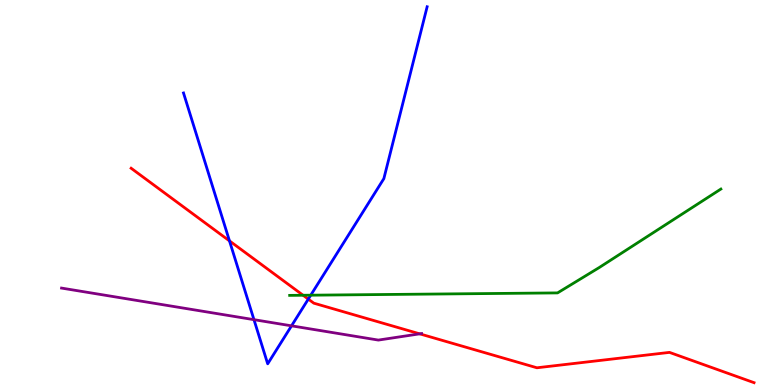[{'lines': ['blue', 'red'], 'intersections': [{'x': 2.96, 'y': 3.74}, {'x': 3.98, 'y': 2.23}]}, {'lines': ['green', 'red'], 'intersections': [{'x': 3.91, 'y': 2.33}]}, {'lines': ['purple', 'red'], 'intersections': [{'x': 5.42, 'y': 1.33}]}, {'lines': ['blue', 'green'], 'intersections': [{'x': 4.01, 'y': 2.33}]}, {'lines': ['blue', 'purple'], 'intersections': [{'x': 3.28, 'y': 1.7}, {'x': 3.76, 'y': 1.54}]}, {'lines': ['green', 'purple'], 'intersections': []}]